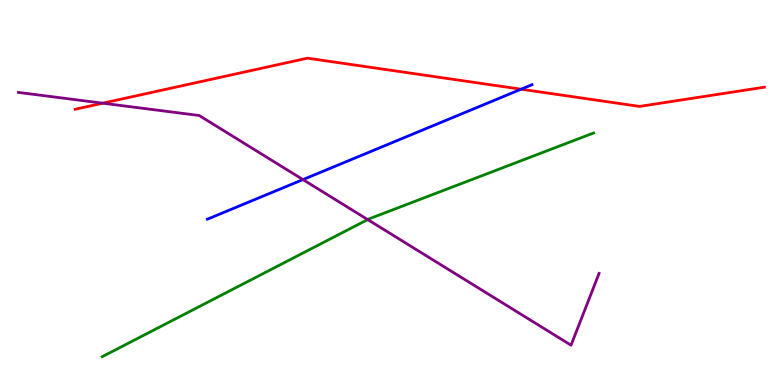[{'lines': ['blue', 'red'], 'intersections': [{'x': 6.72, 'y': 7.68}]}, {'lines': ['green', 'red'], 'intersections': []}, {'lines': ['purple', 'red'], 'intersections': [{'x': 1.33, 'y': 7.32}]}, {'lines': ['blue', 'green'], 'intersections': []}, {'lines': ['blue', 'purple'], 'intersections': [{'x': 3.91, 'y': 5.34}]}, {'lines': ['green', 'purple'], 'intersections': [{'x': 4.74, 'y': 4.3}]}]